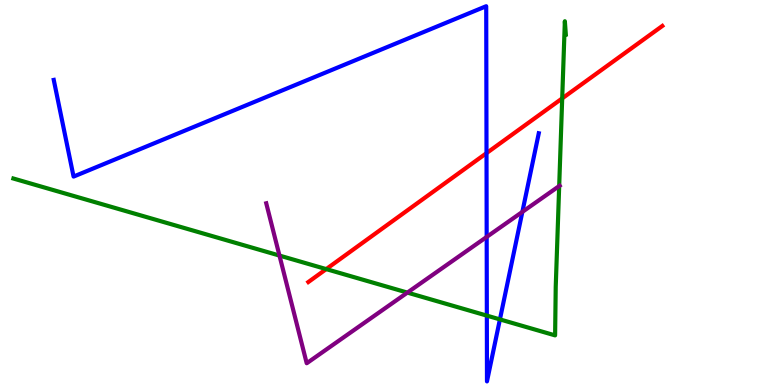[{'lines': ['blue', 'red'], 'intersections': [{'x': 6.28, 'y': 6.02}]}, {'lines': ['green', 'red'], 'intersections': [{'x': 4.21, 'y': 3.01}, {'x': 7.25, 'y': 7.44}]}, {'lines': ['purple', 'red'], 'intersections': []}, {'lines': ['blue', 'green'], 'intersections': [{'x': 6.28, 'y': 1.8}, {'x': 6.45, 'y': 1.7}]}, {'lines': ['blue', 'purple'], 'intersections': [{'x': 6.28, 'y': 3.85}, {'x': 6.74, 'y': 4.5}]}, {'lines': ['green', 'purple'], 'intersections': [{'x': 3.61, 'y': 3.36}, {'x': 5.26, 'y': 2.4}, {'x': 7.22, 'y': 5.17}]}]